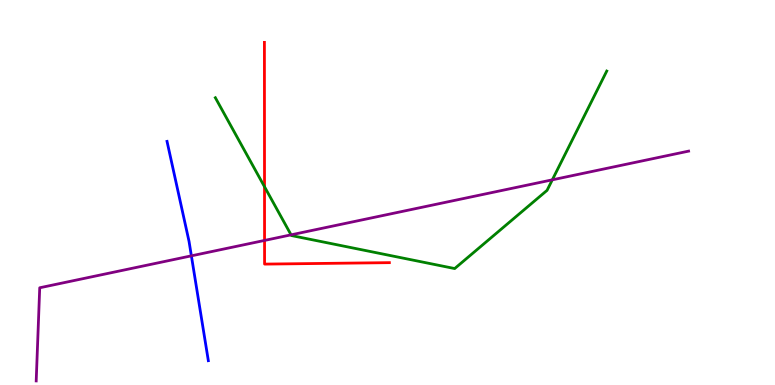[{'lines': ['blue', 'red'], 'intersections': []}, {'lines': ['green', 'red'], 'intersections': [{'x': 3.41, 'y': 5.15}]}, {'lines': ['purple', 'red'], 'intersections': [{'x': 3.41, 'y': 3.76}]}, {'lines': ['blue', 'green'], 'intersections': []}, {'lines': ['blue', 'purple'], 'intersections': [{'x': 2.47, 'y': 3.35}]}, {'lines': ['green', 'purple'], 'intersections': [{'x': 3.76, 'y': 3.9}, {'x': 7.13, 'y': 5.33}]}]